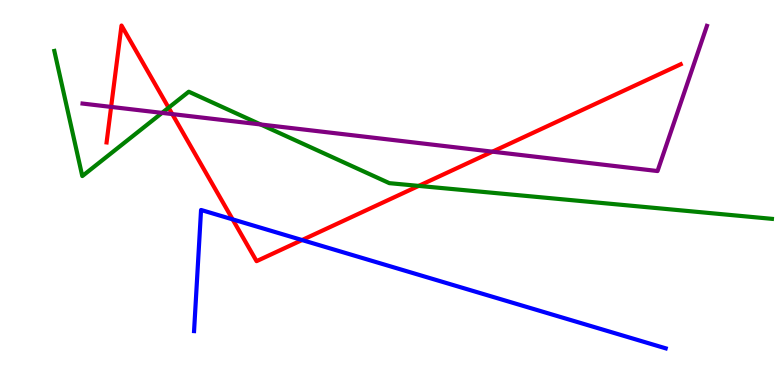[{'lines': ['blue', 'red'], 'intersections': [{'x': 3.0, 'y': 4.3}, {'x': 3.9, 'y': 3.77}]}, {'lines': ['green', 'red'], 'intersections': [{'x': 2.18, 'y': 7.2}, {'x': 5.4, 'y': 5.17}]}, {'lines': ['purple', 'red'], 'intersections': [{'x': 1.43, 'y': 7.22}, {'x': 2.22, 'y': 7.04}, {'x': 6.35, 'y': 6.06}]}, {'lines': ['blue', 'green'], 'intersections': []}, {'lines': ['blue', 'purple'], 'intersections': []}, {'lines': ['green', 'purple'], 'intersections': [{'x': 2.09, 'y': 7.07}, {'x': 3.36, 'y': 6.77}]}]